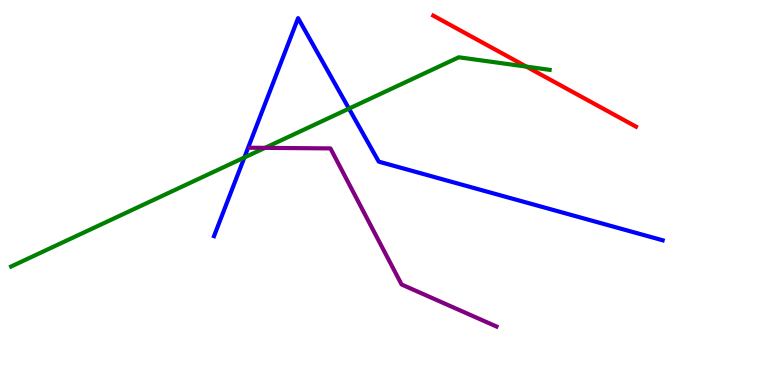[{'lines': ['blue', 'red'], 'intersections': []}, {'lines': ['green', 'red'], 'intersections': [{'x': 6.79, 'y': 8.27}]}, {'lines': ['purple', 'red'], 'intersections': []}, {'lines': ['blue', 'green'], 'intersections': [{'x': 3.15, 'y': 5.91}, {'x': 4.5, 'y': 7.18}]}, {'lines': ['blue', 'purple'], 'intersections': []}, {'lines': ['green', 'purple'], 'intersections': [{'x': 3.42, 'y': 6.16}]}]